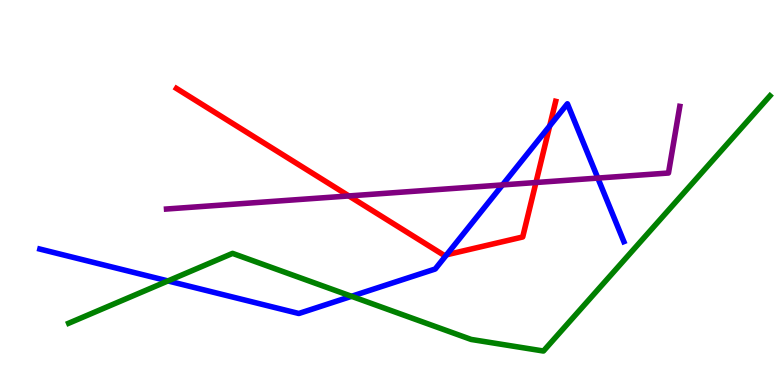[{'lines': ['blue', 'red'], 'intersections': [{'x': 5.76, 'y': 3.38}, {'x': 7.09, 'y': 6.73}]}, {'lines': ['green', 'red'], 'intersections': []}, {'lines': ['purple', 'red'], 'intersections': [{'x': 4.5, 'y': 4.91}, {'x': 6.92, 'y': 5.26}]}, {'lines': ['blue', 'green'], 'intersections': [{'x': 2.17, 'y': 2.7}, {'x': 4.54, 'y': 2.3}]}, {'lines': ['blue', 'purple'], 'intersections': [{'x': 6.48, 'y': 5.2}, {'x': 7.71, 'y': 5.37}]}, {'lines': ['green', 'purple'], 'intersections': []}]